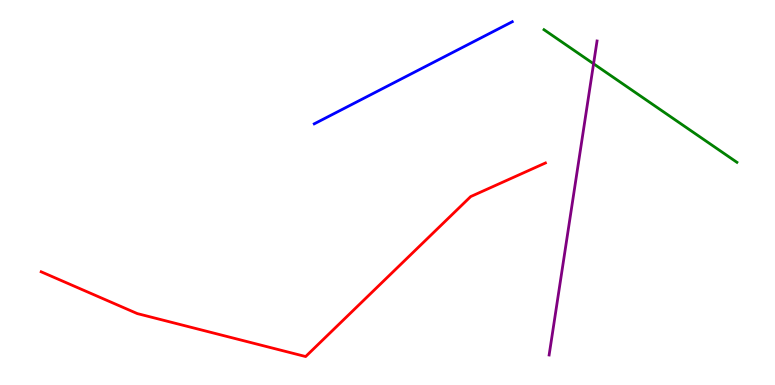[{'lines': ['blue', 'red'], 'intersections': []}, {'lines': ['green', 'red'], 'intersections': []}, {'lines': ['purple', 'red'], 'intersections': []}, {'lines': ['blue', 'green'], 'intersections': []}, {'lines': ['blue', 'purple'], 'intersections': []}, {'lines': ['green', 'purple'], 'intersections': [{'x': 7.66, 'y': 8.34}]}]